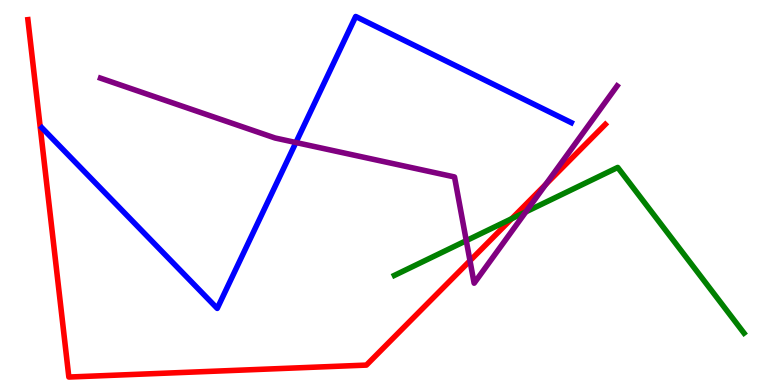[{'lines': ['blue', 'red'], 'intersections': []}, {'lines': ['green', 'red'], 'intersections': [{'x': 6.6, 'y': 4.32}]}, {'lines': ['purple', 'red'], 'intersections': [{'x': 6.06, 'y': 3.23}, {'x': 7.04, 'y': 5.21}]}, {'lines': ['blue', 'green'], 'intersections': []}, {'lines': ['blue', 'purple'], 'intersections': [{'x': 3.82, 'y': 6.3}]}, {'lines': ['green', 'purple'], 'intersections': [{'x': 6.02, 'y': 3.75}, {'x': 6.79, 'y': 4.5}]}]